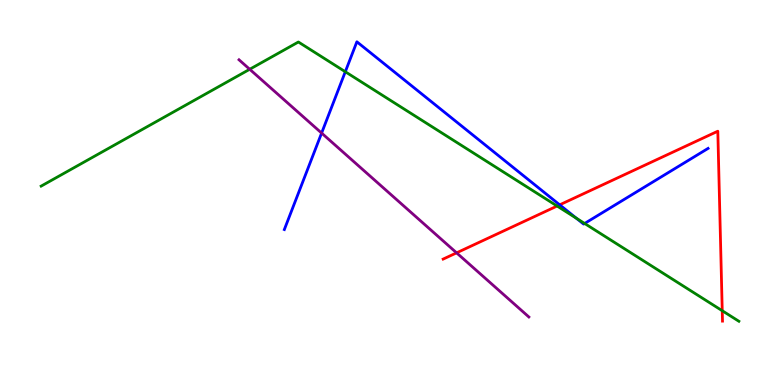[{'lines': ['blue', 'red'], 'intersections': [{'x': 7.22, 'y': 4.68}]}, {'lines': ['green', 'red'], 'intersections': [{'x': 7.19, 'y': 4.65}, {'x': 9.32, 'y': 1.93}]}, {'lines': ['purple', 'red'], 'intersections': [{'x': 5.89, 'y': 3.43}]}, {'lines': ['blue', 'green'], 'intersections': [{'x': 4.46, 'y': 8.14}, {'x': 7.44, 'y': 4.33}, {'x': 7.54, 'y': 4.2}]}, {'lines': ['blue', 'purple'], 'intersections': [{'x': 4.15, 'y': 6.54}]}, {'lines': ['green', 'purple'], 'intersections': [{'x': 3.22, 'y': 8.2}]}]